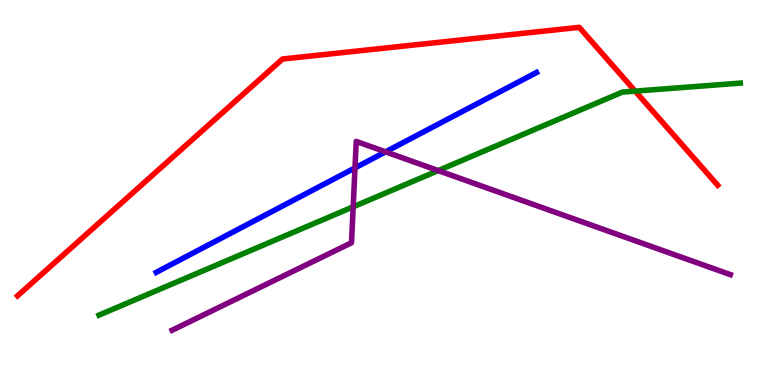[{'lines': ['blue', 'red'], 'intersections': []}, {'lines': ['green', 'red'], 'intersections': [{'x': 8.2, 'y': 7.63}]}, {'lines': ['purple', 'red'], 'intersections': []}, {'lines': ['blue', 'green'], 'intersections': []}, {'lines': ['blue', 'purple'], 'intersections': [{'x': 4.58, 'y': 5.64}, {'x': 4.97, 'y': 6.06}]}, {'lines': ['green', 'purple'], 'intersections': [{'x': 4.56, 'y': 4.63}, {'x': 5.65, 'y': 5.57}]}]